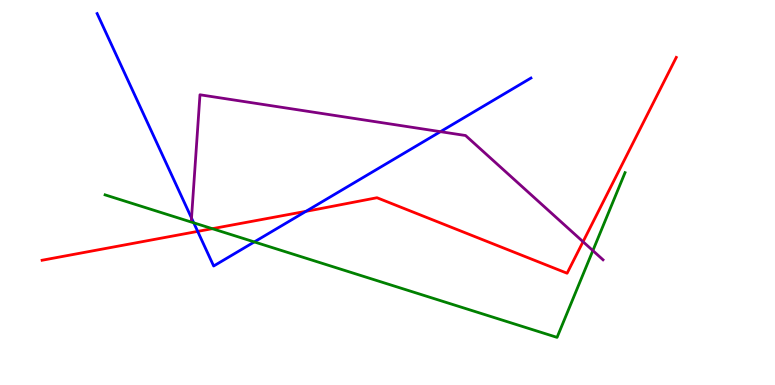[{'lines': ['blue', 'red'], 'intersections': [{'x': 2.55, 'y': 3.99}, {'x': 3.95, 'y': 4.51}]}, {'lines': ['green', 'red'], 'intersections': [{'x': 2.74, 'y': 4.06}]}, {'lines': ['purple', 'red'], 'intersections': [{'x': 7.52, 'y': 3.72}]}, {'lines': ['blue', 'green'], 'intersections': [{'x': 2.5, 'y': 4.21}, {'x': 3.28, 'y': 3.72}]}, {'lines': ['blue', 'purple'], 'intersections': [{'x': 2.47, 'y': 4.34}, {'x': 5.68, 'y': 6.58}]}, {'lines': ['green', 'purple'], 'intersections': [{'x': 7.65, 'y': 3.49}]}]